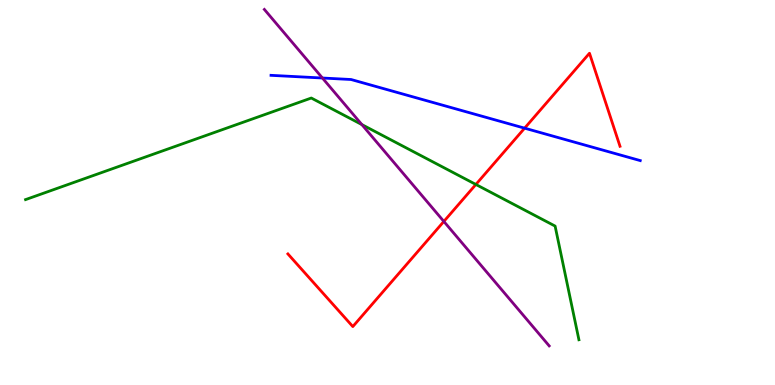[{'lines': ['blue', 'red'], 'intersections': [{'x': 6.77, 'y': 6.67}]}, {'lines': ['green', 'red'], 'intersections': [{'x': 6.14, 'y': 5.21}]}, {'lines': ['purple', 'red'], 'intersections': [{'x': 5.73, 'y': 4.25}]}, {'lines': ['blue', 'green'], 'intersections': []}, {'lines': ['blue', 'purple'], 'intersections': [{'x': 4.16, 'y': 7.97}]}, {'lines': ['green', 'purple'], 'intersections': [{'x': 4.67, 'y': 6.76}]}]